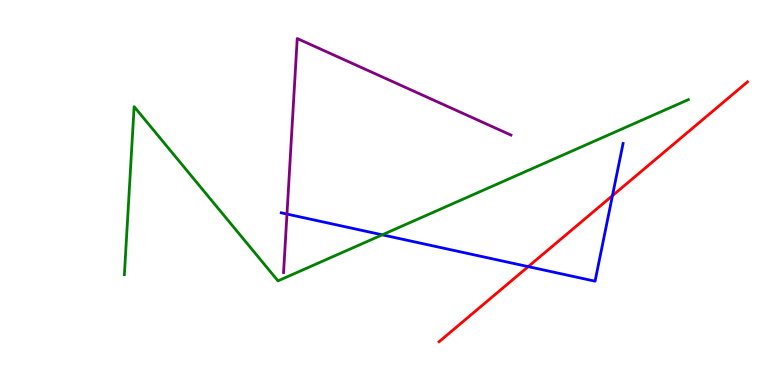[{'lines': ['blue', 'red'], 'intersections': [{'x': 6.82, 'y': 3.07}, {'x': 7.9, 'y': 4.92}]}, {'lines': ['green', 'red'], 'intersections': []}, {'lines': ['purple', 'red'], 'intersections': []}, {'lines': ['blue', 'green'], 'intersections': [{'x': 4.93, 'y': 3.9}]}, {'lines': ['blue', 'purple'], 'intersections': [{'x': 3.7, 'y': 4.44}]}, {'lines': ['green', 'purple'], 'intersections': []}]